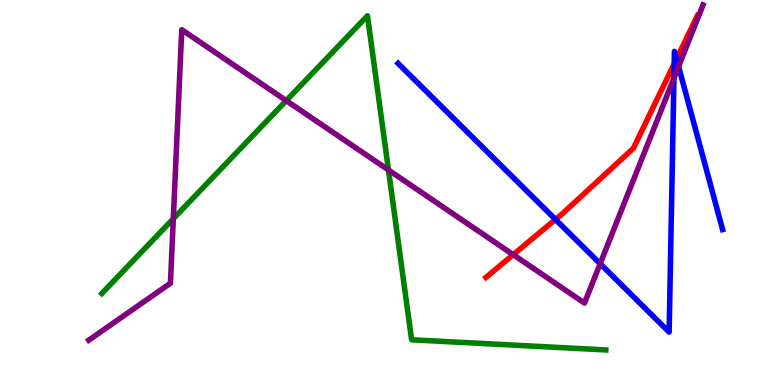[{'lines': ['blue', 'red'], 'intersections': [{'x': 7.17, 'y': 4.3}, {'x': 8.7, 'y': 8.35}, {'x': 8.73, 'y': 8.47}]}, {'lines': ['green', 'red'], 'intersections': []}, {'lines': ['purple', 'red'], 'intersections': [{'x': 6.62, 'y': 3.39}]}, {'lines': ['blue', 'green'], 'intersections': []}, {'lines': ['blue', 'purple'], 'intersections': [{'x': 7.74, 'y': 3.15}, {'x': 8.7, 'y': 7.97}, {'x': 8.76, 'y': 8.27}]}, {'lines': ['green', 'purple'], 'intersections': [{'x': 2.24, 'y': 4.32}, {'x': 3.69, 'y': 7.39}, {'x': 5.01, 'y': 5.58}]}]